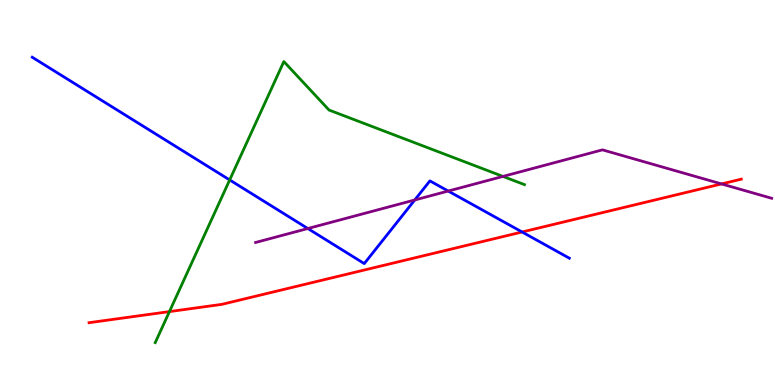[{'lines': ['blue', 'red'], 'intersections': [{'x': 6.74, 'y': 3.97}]}, {'lines': ['green', 'red'], 'intersections': [{'x': 2.19, 'y': 1.91}]}, {'lines': ['purple', 'red'], 'intersections': [{'x': 9.31, 'y': 5.22}]}, {'lines': ['blue', 'green'], 'intersections': [{'x': 2.96, 'y': 5.33}]}, {'lines': ['blue', 'purple'], 'intersections': [{'x': 3.97, 'y': 4.06}, {'x': 5.35, 'y': 4.81}, {'x': 5.78, 'y': 5.04}]}, {'lines': ['green', 'purple'], 'intersections': [{'x': 6.49, 'y': 5.42}]}]